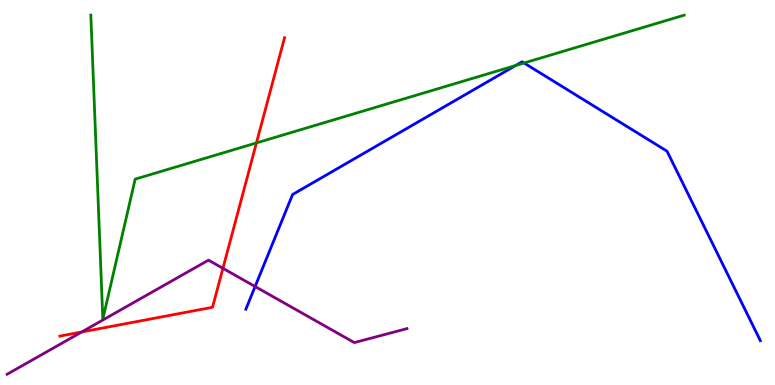[{'lines': ['blue', 'red'], 'intersections': []}, {'lines': ['green', 'red'], 'intersections': [{'x': 3.31, 'y': 6.29}]}, {'lines': ['purple', 'red'], 'intersections': [{'x': 1.05, 'y': 1.38}, {'x': 2.88, 'y': 3.03}]}, {'lines': ['blue', 'green'], 'intersections': [{'x': 6.65, 'y': 8.3}, {'x': 6.76, 'y': 8.36}]}, {'lines': ['blue', 'purple'], 'intersections': [{'x': 3.29, 'y': 2.56}]}, {'lines': ['green', 'purple'], 'intersections': []}]